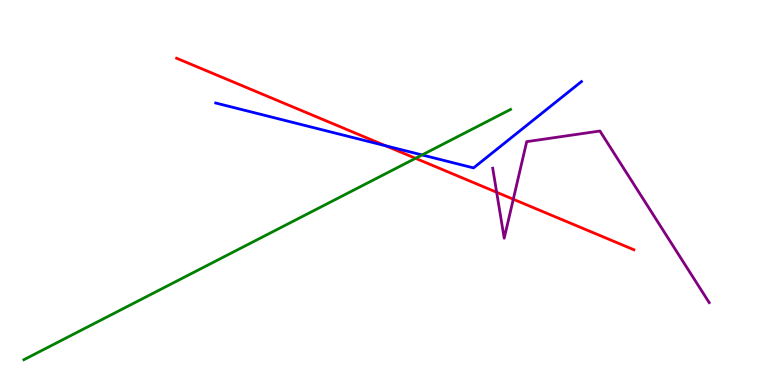[{'lines': ['blue', 'red'], 'intersections': [{'x': 4.98, 'y': 6.21}]}, {'lines': ['green', 'red'], 'intersections': [{'x': 5.36, 'y': 5.89}]}, {'lines': ['purple', 'red'], 'intersections': [{'x': 6.41, 'y': 5.01}, {'x': 6.62, 'y': 4.83}]}, {'lines': ['blue', 'green'], 'intersections': [{'x': 5.45, 'y': 5.98}]}, {'lines': ['blue', 'purple'], 'intersections': []}, {'lines': ['green', 'purple'], 'intersections': []}]